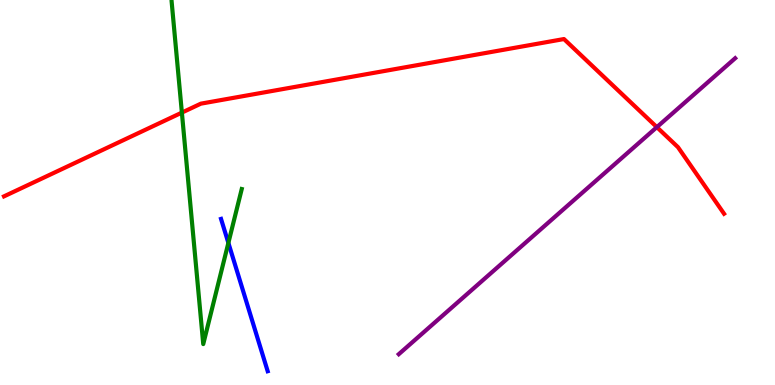[{'lines': ['blue', 'red'], 'intersections': []}, {'lines': ['green', 'red'], 'intersections': [{'x': 2.35, 'y': 7.08}]}, {'lines': ['purple', 'red'], 'intersections': [{'x': 8.48, 'y': 6.7}]}, {'lines': ['blue', 'green'], 'intersections': [{'x': 2.95, 'y': 3.69}]}, {'lines': ['blue', 'purple'], 'intersections': []}, {'lines': ['green', 'purple'], 'intersections': []}]